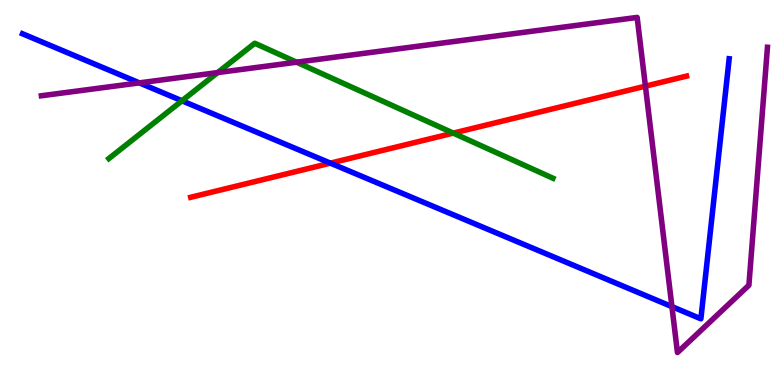[{'lines': ['blue', 'red'], 'intersections': [{'x': 4.26, 'y': 5.76}]}, {'lines': ['green', 'red'], 'intersections': [{'x': 5.85, 'y': 6.54}]}, {'lines': ['purple', 'red'], 'intersections': [{'x': 8.33, 'y': 7.76}]}, {'lines': ['blue', 'green'], 'intersections': [{'x': 2.35, 'y': 7.38}]}, {'lines': ['blue', 'purple'], 'intersections': [{'x': 1.8, 'y': 7.85}, {'x': 8.67, 'y': 2.04}]}, {'lines': ['green', 'purple'], 'intersections': [{'x': 2.81, 'y': 8.11}, {'x': 3.83, 'y': 8.38}]}]